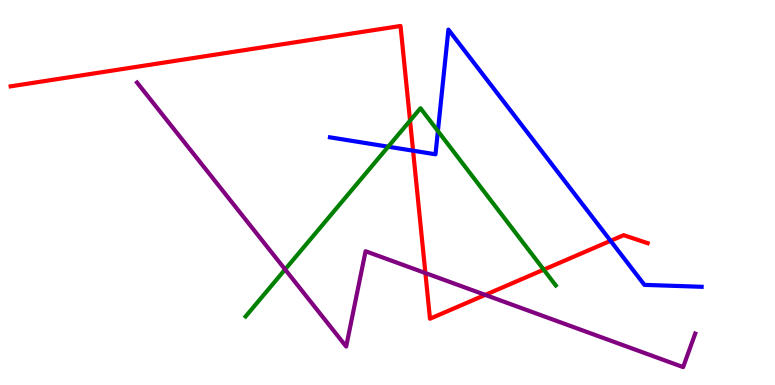[{'lines': ['blue', 'red'], 'intersections': [{'x': 5.33, 'y': 6.09}, {'x': 7.88, 'y': 3.75}]}, {'lines': ['green', 'red'], 'intersections': [{'x': 5.29, 'y': 6.87}, {'x': 7.02, 'y': 3.0}]}, {'lines': ['purple', 'red'], 'intersections': [{'x': 5.49, 'y': 2.91}, {'x': 6.26, 'y': 2.34}]}, {'lines': ['blue', 'green'], 'intersections': [{'x': 5.01, 'y': 6.19}, {'x': 5.65, 'y': 6.6}]}, {'lines': ['blue', 'purple'], 'intersections': []}, {'lines': ['green', 'purple'], 'intersections': [{'x': 3.68, 'y': 3.0}]}]